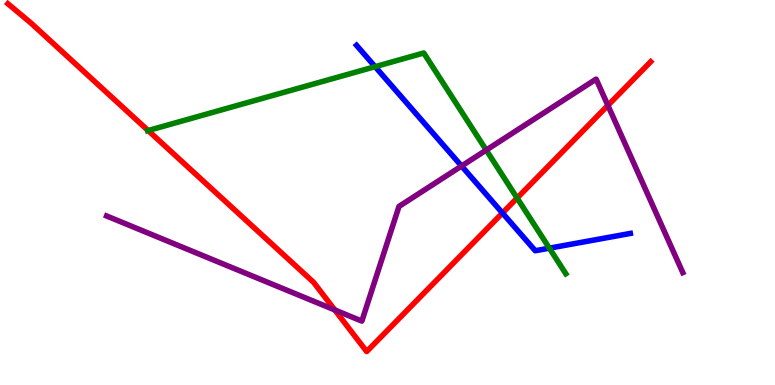[{'lines': ['blue', 'red'], 'intersections': [{'x': 6.48, 'y': 4.47}]}, {'lines': ['green', 'red'], 'intersections': [{'x': 1.91, 'y': 6.61}, {'x': 6.67, 'y': 4.86}]}, {'lines': ['purple', 'red'], 'intersections': [{'x': 4.32, 'y': 1.95}, {'x': 7.84, 'y': 7.26}]}, {'lines': ['blue', 'green'], 'intersections': [{'x': 4.84, 'y': 8.27}, {'x': 7.09, 'y': 3.55}]}, {'lines': ['blue', 'purple'], 'intersections': [{'x': 5.96, 'y': 5.69}]}, {'lines': ['green', 'purple'], 'intersections': [{'x': 6.27, 'y': 6.1}]}]